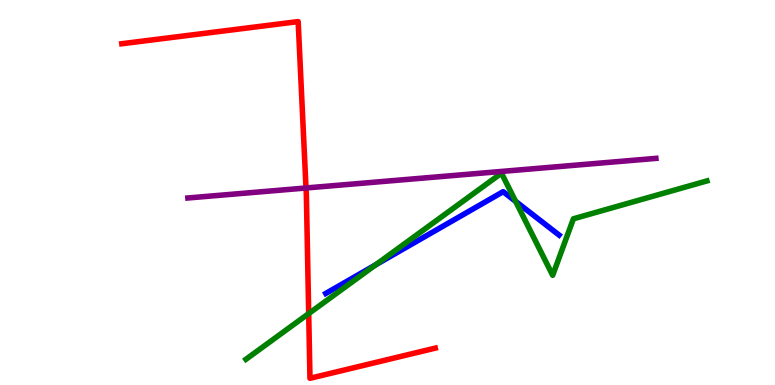[{'lines': ['blue', 'red'], 'intersections': []}, {'lines': ['green', 'red'], 'intersections': [{'x': 3.98, 'y': 1.86}]}, {'lines': ['purple', 'red'], 'intersections': [{'x': 3.95, 'y': 5.12}]}, {'lines': ['blue', 'green'], 'intersections': [{'x': 4.85, 'y': 3.12}, {'x': 6.65, 'y': 4.77}]}, {'lines': ['blue', 'purple'], 'intersections': []}, {'lines': ['green', 'purple'], 'intersections': []}]